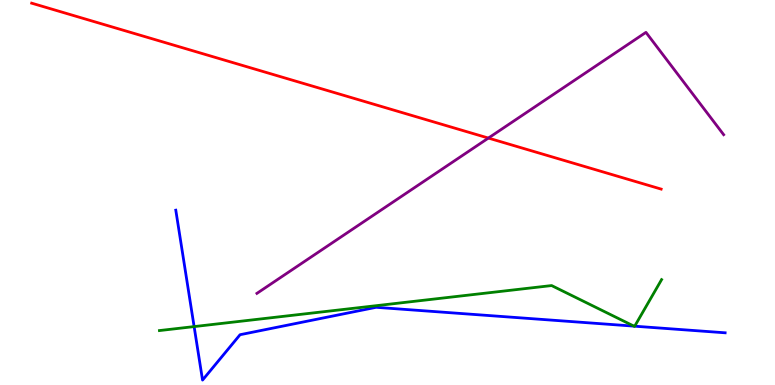[{'lines': ['blue', 'red'], 'intersections': []}, {'lines': ['green', 'red'], 'intersections': []}, {'lines': ['purple', 'red'], 'intersections': [{'x': 6.3, 'y': 6.41}]}, {'lines': ['blue', 'green'], 'intersections': [{'x': 2.5, 'y': 1.52}, {'x': 8.18, 'y': 1.53}, {'x': 8.19, 'y': 1.53}]}, {'lines': ['blue', 'purple'], 'intersections': []}, {'lines': ['green', 'purple'], 'intersections': []}]